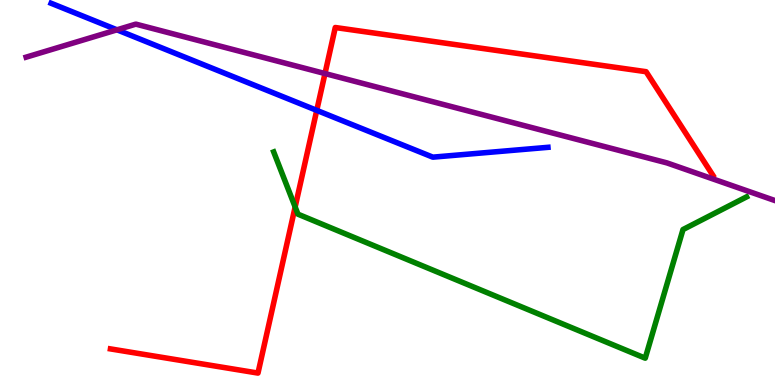[{'lines': ['blue', 'red'], 'intersections': [{'x': 4.09, 'y': 7.13}]}, {'lines': ['green', 'red'], 'intersections': [{'x': 3.81, 'y': 4.62}]}, {'lines': ['purple', 'red'], 'intersections': [{'x': 4.19, 'y': 8.09}]}, {'lines': ['blue', 'green'], 'intersections': []}, {'lines': ['blue', 'purple'], 'intersections': [{'x': 1.51, 'y': 9.23}]}, {'lines': ['green', 'purple'], 'intersections': []}]